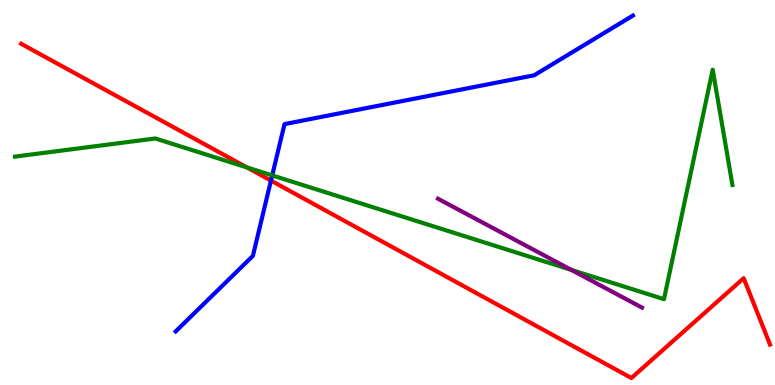[{'lines': ['blue', 'red'], 'intersections': [{'x': 3.5, 'y': 5.31}]}, {'lines': ['green', 'red'], 'intersections': [{'x': 3.19, 'y': 5.65}]}, {'lines': ['purple', 'red'], 'intersections': []}, {'lines': ['blue', 'green'], 'intersections': [{'x': 3.51, 'y': 5.44}]}, {'lines': ['blue', 'purple'], 'intersections': []}, {'lines': ['green', 'purple'], 'intersections': [{'x': 7.37, 'y': 2.99}]}]